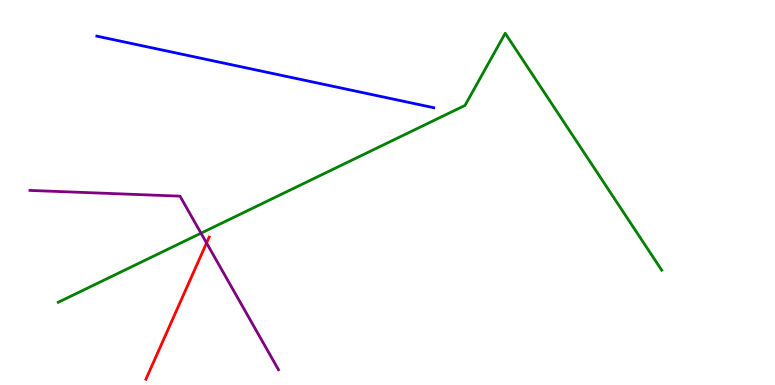[{'lines': ['blue', 'red'], 'intersections': []}, {'lines': ['green', 'red'], 'intersections': []}, {'lines': ['purple', 'red'], 'intersections': [{'x': 2.67, 'y': 3.69}]}, {'lines': ['blue', 'green'], 'intersections': []}, {'lines': ['blue', 'purple'], 'intersections': []}, {'lines': ['green', 'purple'], 'intersections': [{'x': 2.59, 'y': 3.94}]}]